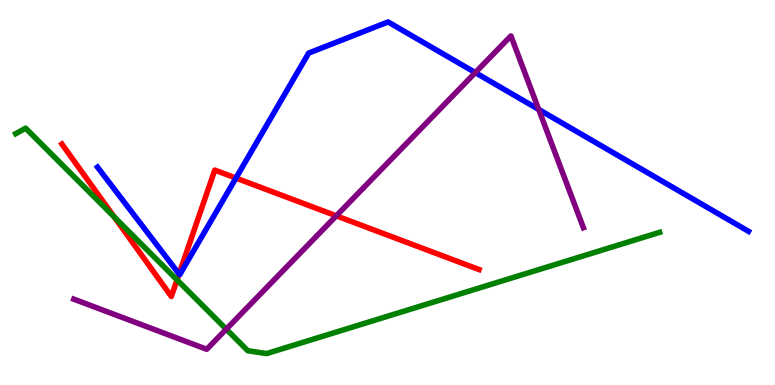[{'lines': ['blue', 'red'], 'intersections': [{'x': 2.31, 'y': 2.88}, {'x': 3.04, 'y': 5.37}]}, {'lines': ['green', 'red'], 'intersections': [{'x': 1.47, 'y': 4.36}, {'x': 2.28, 'y': 2.73}]}, {'lines': ['purple', 'red'], 'intersections': [{'x': 4.34, 'y': 4.39}]}, {'lines': ['blue', 'green'], 'intersections': []}, {'lines': ['blue', 'purple'], 'intersections': [{'x': 6.13, 'y': 8.11}, {'x': 6.95, 'y': 7.16}]}, {'lines': ['green', 'purple'], 'intersections': [{'x': 2.92, 'y': 1.45}]}]